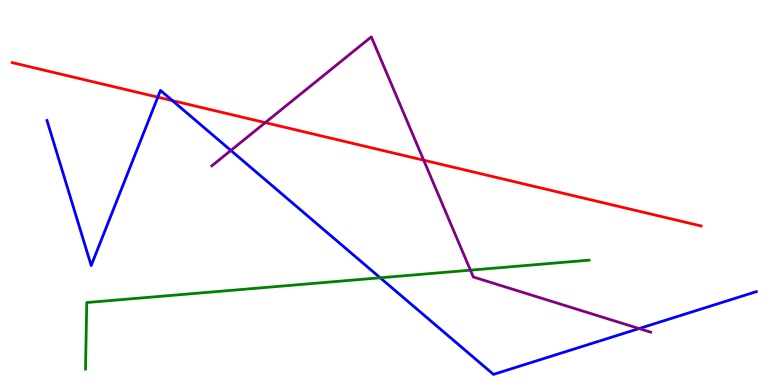[{'lines': ['blue', 'red'], 'intersections': [{'x': 2.04, 'y': 7.48}, {'x': 2.22, 'y': 7.39}]}, {'lines': ['green', 'red'], 'intersections': []}, {'lines': ['purple', 'red'], 'intersections': [{'x': 3.42, 'y': 6.81}, {'x': 5.47, 'y': 5.84}]}, {'lines': ['blue', 'green'], 'intersections': [{'x': 4.91, 'y': 2.78}]}, {'lines': ['blue', 'purple'], 'intersections': [{'x': 2.98, 'y': 6.09}, {'x': 8.25, 'y': 1.47}]}, {'lines': ['green', 'purple'], 'intersections': [{'x': 6.07, 'y': 2.98}]}]